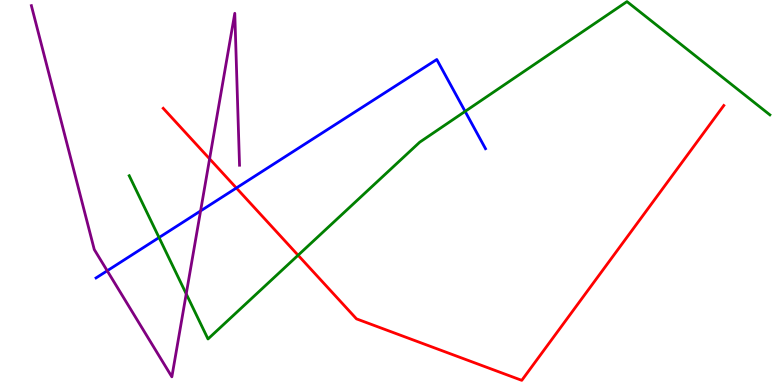[{'lines': ['blue', 'red'], 'intersections': [{'x': 3.05, 'y': 5.12}]}, {'lines': ['green', 'red'], 'intersections': [{'x': 3.85, 'y': 3.37}]}, {'lines': ['purple', 'red'], 'intersections': [{'x': 2.7, 'y': 5.87}]}, {'lines': ['blue', 'green'], 'intersections': [{'x': 2.05, 'y': 3.83}, {'x': 6.0, 'y': 7.11}]}, {'lines': ['blue', 'purple'], 'intersections': [{'x': 1.38, 'y': 2.97}, {'x': 2.59, 'y': 4.52}]}, {'lines': ['green', 'purple'], 'intersections': [{'x': 2.4, 'y': 2.37}]}]